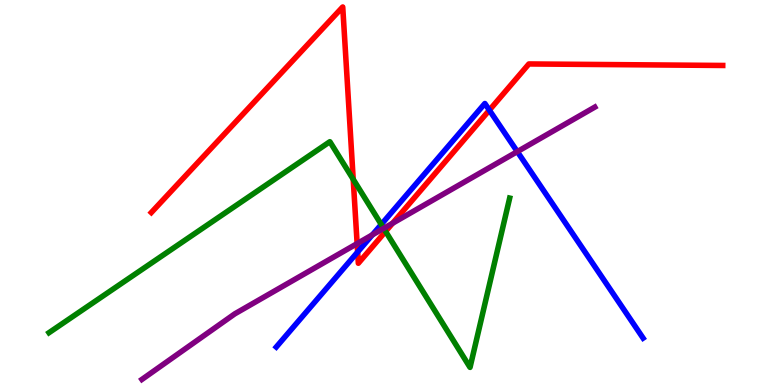[{'lines': ['blue', 'red'], 'intersections': [{'x': 4.61, 'y': 3.45}, {'x': 6.31, 'y': 7.14}]}, {'lines': ['green', 'red'], 'intersections': [{'x': 4.56, 'y': 5.34}, {'x': 4.98, 'y': 3.99}]}, {'lines': ['purple', 'red'], 'intersections': [{'x': 4.61, 'y': 3.67}, {'x': 5.07, 'y': 4.2}]}, {'lines': ['blue', 'green'], 'intersections': [{'x': 4.92, 'y': 4.17}]}, {'lines': ['blue', 'purple'], 'intersections': [{'x': 4.8, 'y': 3.9}, {'x': 6.68, 'y': 6.06}]}, {'lines': ['green', 'purple'], 'intersections': [{'x': 4.95, 'y': 4.07}]}]